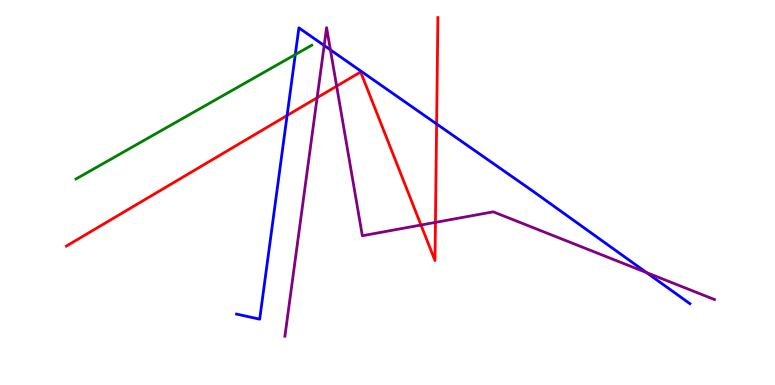[{'lines': ['blue', 'red'], 'intersections': [{'x': 3.7, 'y': 7.0}, {'x': 5.63, 'y': 6.78}]}, {'lines': ['green', 'red'], 'intersections': []}, {'lines': ['purple', 'red'], 'intersections': [{'x': 4.09, 'y': 7.46}, {'x': 4.34, 'y': 7.76}, {'x': 5.43, 'y': 4.16}, {'x': 5.62, 'y': 4.22}]}, {'lines': ['blue', 'green'], 'intersections': [{'x': 3.81, 'y': 8.58}]}, {'lines': ['blue', 'purple'], 'intersections': [{'x': 4.18, 'y': 8.82}, {'x': 4.26, 'y': 8.71}, {'x': 8.34, 'y': 2.92}]}, {'lines': ['green', 'purple'], 'intersections': []}]